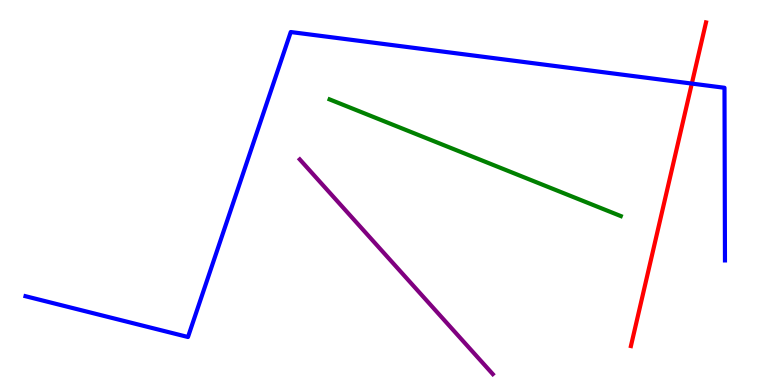[{'lines': ['blue', 'red'], 'intersections': [{'x': 8.93, 'y': 7.83}]}, {'lines': ['green', 'red'], 'intersections': []}, {'lines': ['purple', 'red'], 'intersections': []}, {'lines': ['blue', 'green'], 'intersections': []}, {'lines': ['blue', 'purple'], 'intersections': []}, {'lines': ['green', 'purple'], 'intersections': []}]